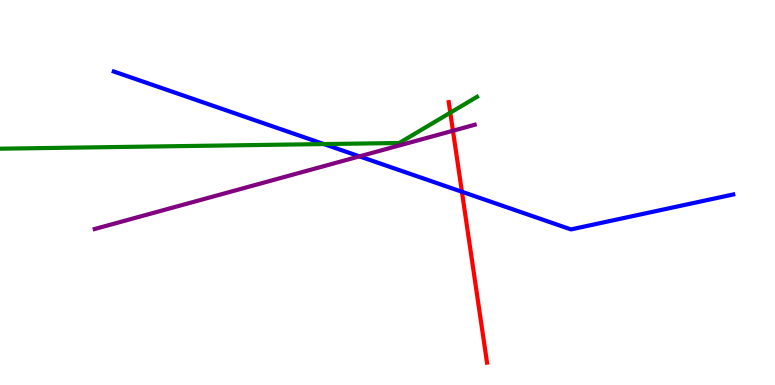[{'lines': ['blue', 'red'], 'intersections': [{'x': 5.96, 'y': 5.02}]}, {'lines': ['green', 'red'], 'intersections': [{'x': 5.81, 'y': 7.07}]}, {'lines': ['purple', 'red'], 'intersections': [{'x': 5.84, 'y': 6.6}]}, {'lines': ['blue', 'green'], 'intersections': [{'x': 4.18, 'y': 6.26}]}, {'lines': ['blue', 'purple'], 'intersections': [{'x': 4.64, 'y': 5.94}]}, {'lines': ['green', 'purple'], 'intersections': []}]